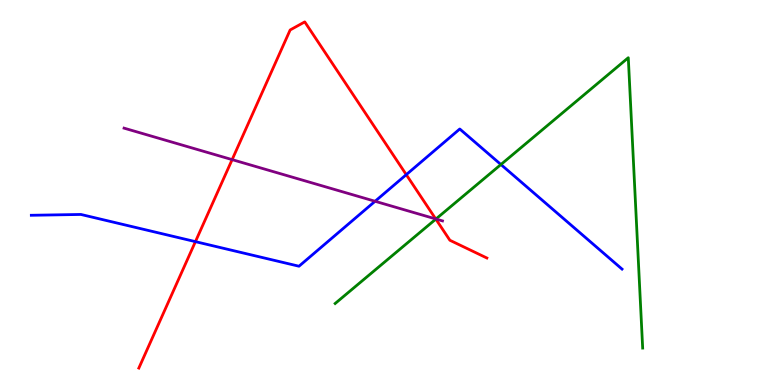[{'lines': ['blue', 'red'], 'intersections': [{'x': 2.52, 'y': 3.72}, {'x': 5.24, 'y': 5.46}]}, {'lines': ['green', 'red'], 'intersections': [{'x': 5.62, 'y': 4.31}]}, {'lines': ['purple', 'red'], 'intersections': [{'x': 3.0, 'y': 5.85}, {'x': 5.62, 'y': 4.31}]}, {'lines': ['blue', 'green'], 'intersections': [{'x': 6.46, 'y': 5.73}]}, {'lines': ['blue', 'purple'], 'intersections': [{'x': 4.84, 'y': 4.77}]}, {'lines': ['green', 'purple'], 'intersections': [{'x': 5.62, 'y': 4.31}]}]